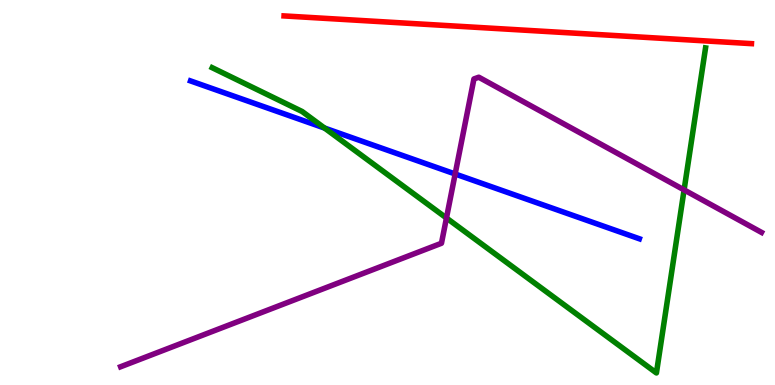[{'lines': ['blue', 'red'], 'intersections': []}, {'lines': ['green', 'red'], 'intersections': []}, {'lines': ['purple', 'red'], 'intersections': []}, {'lines': ['blue', 'green'], 'intersections': [{'x': 4.19, 'y': 6.67}]}, {'lines': ['blue', 'purple'], 'intersections': [{'x': 5.87, 'y': 5.48}]}, {'lines': ['green', 'purple'], 'intersections': [{'x': 5.76, 'y': 4.34}, {'x': 8.83, 'y': 5.07}]}]